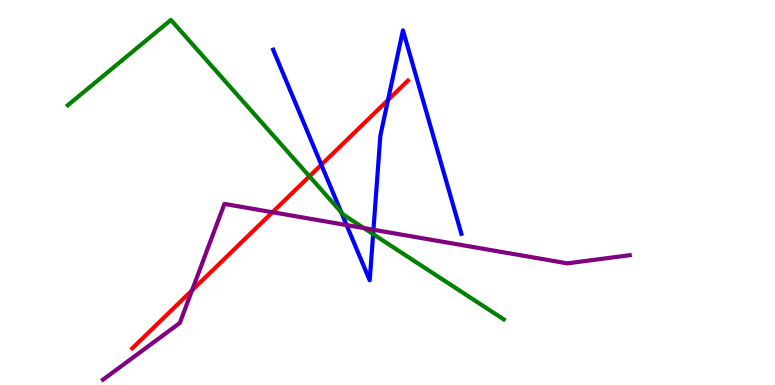[{'lines': ['blue', 'red'], 'intersections': [{'x': 4.15, 'y': 5.72}, {'x': 5.01, 'y': 7.4}]}, {'lines': ['green', 'red'], 'intersections': [{'x': 3.99, 'y': 5.42}]}, {'lines': ['purple', 'red'], 'intersections': [{'x': 2.48, 'y': 2.46}, {'x': 3.52, 'y': 4.49}]}, {'lines': ['blue', 'green'], 'intersections': [{'x': 4.4, 'y': 4.49}, {'x': 4.81, 'y': 3.92}]}, {'lines': ['blue', 'purple'], 'intersections': [{'x': 4.47, 'y': 4.15}, {'x': 4.82, 'y': 4.03}]}, {'lines': ['green', 'purple'], 'intersections': [{'x': 4.69, 'y': 4.08}]}]